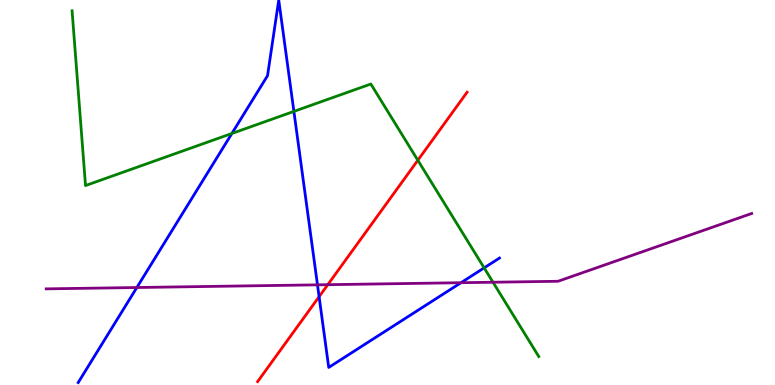[{'lines': ['blue', 'red'], 'intersections': [{'x': 4.12, 'y': 2.29}]}, {'lines': ['green', 'red'], 'intersections': [{'x': 5.39, 'y': 5.84}]}, {'lines': ['purple', 'red'], 'intersections': [{'x': 4.23, 'y': 2.61}]}, {'lines': ['blue', 'green'], 'intersections': [{'x': 2.99, 'y': 6.53}, {'x': 3.79, 'y': 7.11}, {'x': 6.25, 'y': 3.04}]}, {'lines': ['blue', 'purple'], 'intersections': [{'x': 1.77, 'y': 2.53}, {'x': 4.1, 'y': 2.6}, {'x': 5.95, 'y': 2.66}]}, {'lines': ['green', 'purple'], 'intersections': [{'x': 6.36, 'y': 2.67}]}]